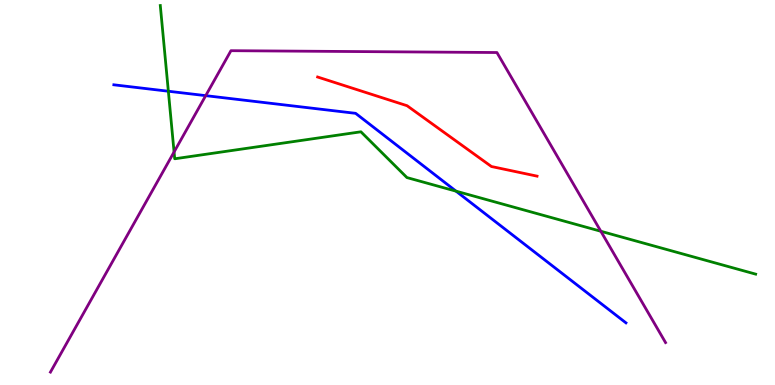[{'lines': ['blue', 'red'], 'intersections': []}, {'lines': ['green', 'red'], 'intersections': []}, {'lines': ['purple', 'red'], 'intersections': []}, {'lines': ['blue', 'green'], 'intersections': [{'x': 2.17, 'y': 7.63}, {'x': 5.88, 'y': 5.03}]}, {'lines': ['blue', 'purple'], 'intersections': [{'x': 2.65, 'y': 7.52}]}, {'lines': ['green', 'purple'], 'intersections': [{'x': 2.25, 'y': 6.05}, {'x': 7.75, 'y': 3.99}]}]